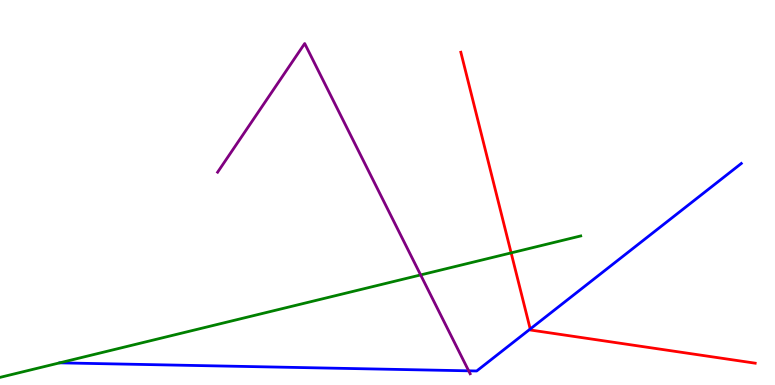[{'lines': ['blue', 'red'], 'intersections': [{'x': 6.84, 'y': 1.45}]}, {'lines': ['green', 'red'], 'intersections': [{'x': 6.6, 'y': 3.43}]}, {'lines': ['purple', 'red'], 'intersections': []}, {'lines': ['blue', 'green'], 'intersections': []}, {'lines': ['blue', 'purple'], 'intersections': [{'x': 6.05, 'y': 0.368}]}, {'lines': ['green', 'purple'], 'intersections': [{'x': 5.43, 'y': 2.86}]}]